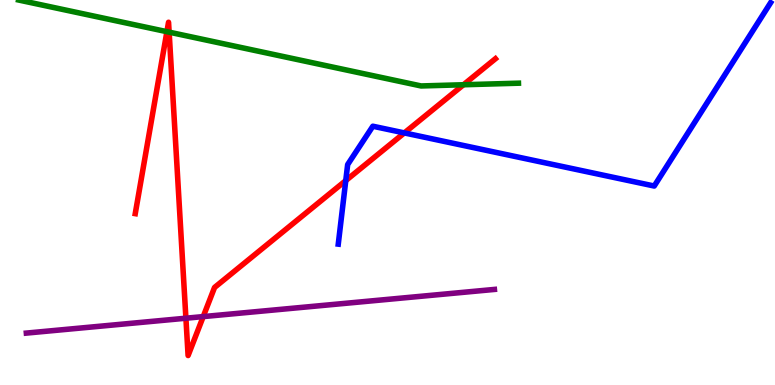[{'lines': ['blue', 'red'], 'intersections': [{'x': 4.46, 'y': 5.31}, {'x': 5.22, 'y': 6.55}]}, {'lines': ['green', 'red'], 'intersections': [{'x': 2.15, 'y': 9.18}, {'x': 2.18, 'y': 9.16}, {'x': 5.98, 'y': 7.8}]}, {'lines': ['purple', 'red'], 'intersections': [{'x': 2.4, 'y': 1.73}, {'x': 2.62, 'y': 1.78}]}, {'lines': ['blue', 'green'], 'intersections': []}, {'lines': ['blue', 'purple'], 'intersections': []}, {'lines': ['green', 'purple'], 'intersections': []}]